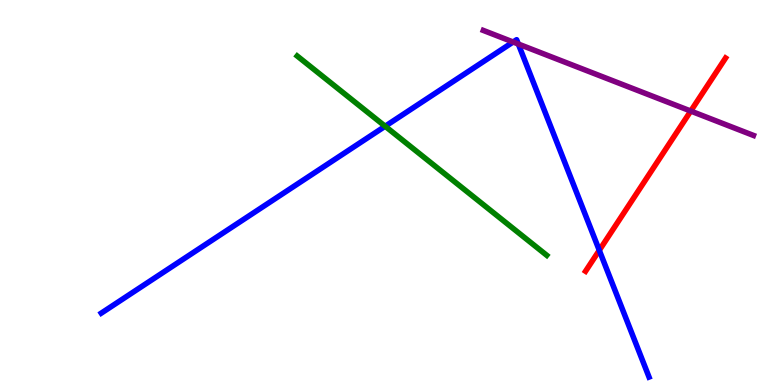[{'lines': ['blue', 'red'], 'intersections': [{'x': 7.73, 'y': 3.5}]}, {'lines': ['green', 'red'], 'intersections': []}, {'lines': ['purple', 'red'], 'intersections': [{'x': 8.91, 'y': 7.12}]}, {'lines': ['blue', 'green'], 'intersections': [{'x': 4.97, 'y': 6.72}]}, {'lines': ['blue', 'purple'], 'intersections': [{'x': 6.62, 'y': 8.91}, {'x': 6.69, 'y': 8.86}]}, {'lines': ['green', 'purple'], 'intersections': []}]